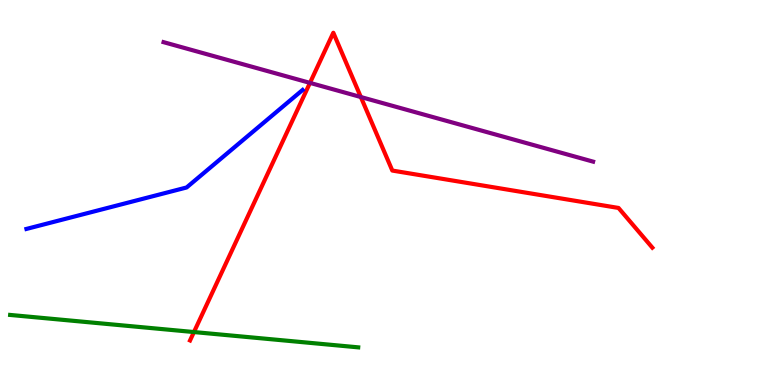[{'lines': ['blue', 'red'], 'intersections': []}, {'lines': ['green', 'red'], 'intersections': [{'x': 2.5, 'y': 1.38}]}, {'lines': ['purple', 'red'], 'intersections': [{'x': 4.0, 'y': 7.85}, {'x': 4.66, 'y': 7.48}]}, {'lines': ['blue', 'green'], 'intersections': []}, {'lines': ['blue', 'purple'], 'intersections': []}, {'lines': ['green', 'purple'], 'intersections': []}]